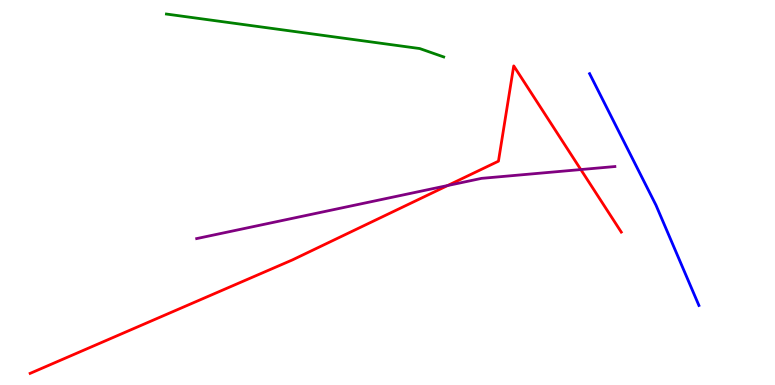[{'lines': ['blue', 'red'], 'intersections': []}, {'lines': ['green', 'red'], 'intersections': []}, {'lines': ['purple', 'red'], 'intersections': [{'x': 5.78, 'y': 5.18}, {'x': 7.49, 'y': 5.6}]}, {'lines': ['blue', 'green'], 'intersections': []}, {'lines': ['blue', 'purple'], 'intersections': []}, {'lines': ['green', 'purple'], 'intersections': []}]